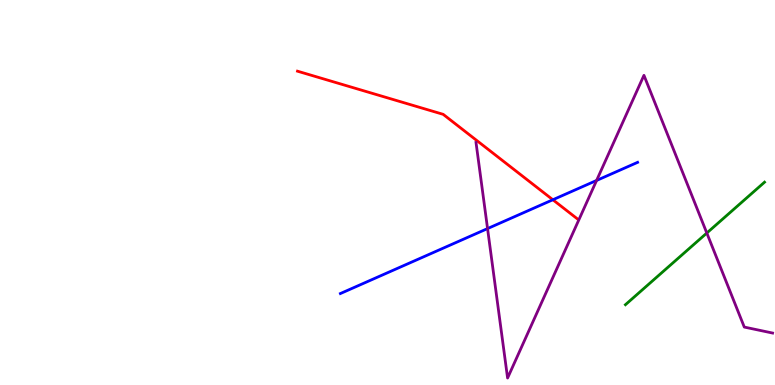[{'lines': ['blue', 'red'], 'intersections': [{'x': 7.13, 'y': 4.81}]}, {'lines': ['green', 'red'], 'intersections': []}, {'lines': ['purple', 'red'], 'intersections': []}, {'lines': ['blue', 'green'], 'intersections': []}, {'lines': ['blue', 'purple'], 'intersections': [{'x': 6.29, 'y': 4.06}, {'x': 7.7, 'y': 5.31}]}, {'lines': ['green', 'purple'], 'intersections': [{'x': 9.12, 'y': 3.95}]}]